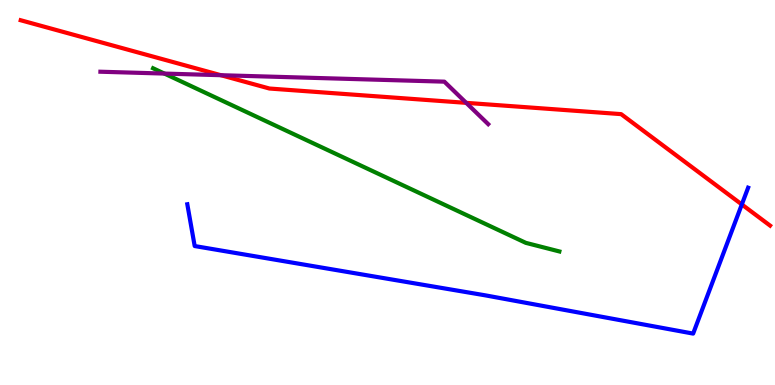[{'lines': ['blue', 'red'], 'intersections': [{'x': 9.57, 'y': 4.69}]}, {'lines': ['green', 'red'], 'intersections': []}, {'lines': ['purple', 'red'], 'intersections': [{'x': 2.85, 'y': 8.05}, {'x': 6.02, 'y': 7.33}]}, {'lines': ['blue', 'green'], 'intersections': []}, {'lines': ['blue', 'purple'], 'intersections': []}, {'lines': ['green', 'purple'], 'intersections': [{'x': 2.12, 'y': 8.09}]}]